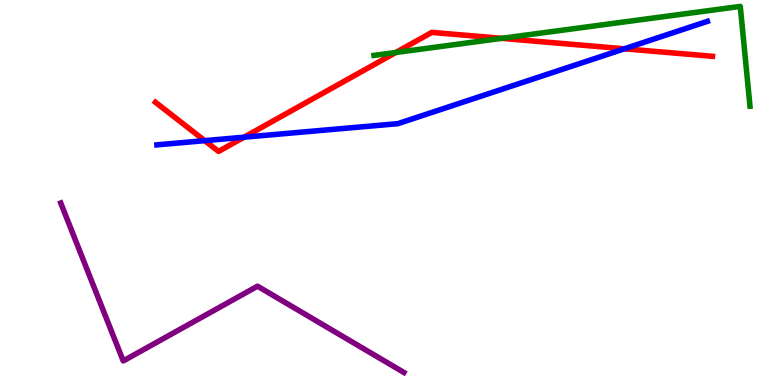[{'lines': ['blue', 'red'], 'intersections': [{'x': 2.64, 'y': 6.35}, {'x': 3.15, 'y': 6.44}, {'x': 8.06, 'y': 8.73}]}, {'lines': ['green', 'red'], 'intersections': [{'x': 5.11, 'y': 8.64}, {'x': 6.47, 'y': 9.0}]}, {'lines': ['purple', 'red'], 'intersections': []}, {'lines': ['blue', 'green'], 'intersections': []}, {'lines': ['blue', 'purple'], 'intersections': []}, {'lines': ['green', 'purple'], 'intersections': []}]